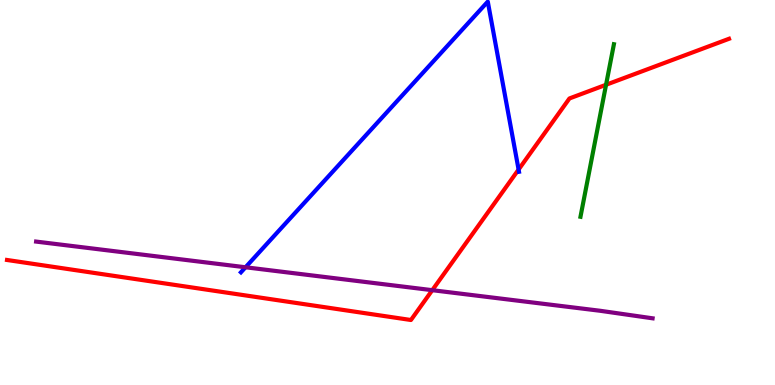[{'lines': ['blue', 'red'], 'intersections': [{'x': 6.69, 'y': 5.6}]}, {'lines': ['green', 'red'], 'intersections': [{'x': 7.82, 'y': 7.8}]}, {'lines': ['purple', 'red'], 'intersections': [{'x': 5.58, 'y': 2.46}]}, {'lines': ['blue', 'green'], 'intersections': []}, {'lines': ['blue', 'purple'], 'intersections': [{'x': 3.17, 'y': 3.06}]}, {'lines': ['green', 'purple'], 'intersections': []}]